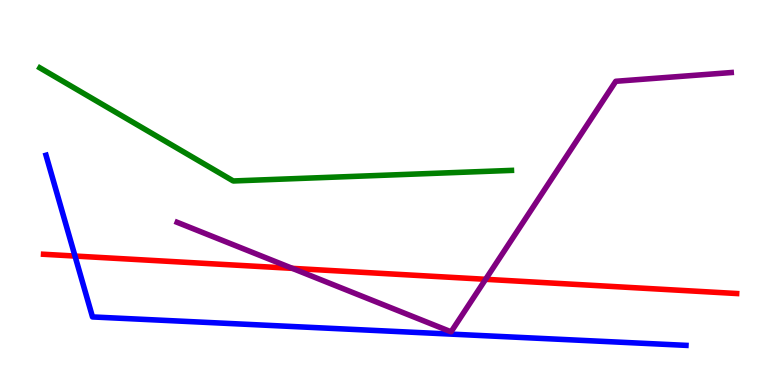[{'lines': ['blue', 'red'], 'intersections': [{'x': 0.968, 'y': 3.35}]}, {'lines': ['green', 'red'], 'intersections': []}, {'lines': ['purple', 'red'], 'intersections': [{'x': 3.77, 'y': 3.03}, {'x': 6.27, 'y': 2.75}]}, {'lines': ['blue', 'green'], 'intersections': []}, {'lines': ['blue', 'purple'], 'intersections': []}, {'lines': ['green', 'purple'], 'intersections': []}]